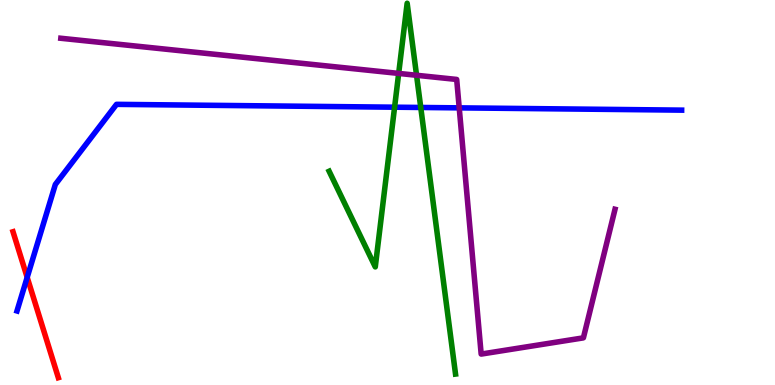[{'lines': ['blue', 'red'], 'intersections': [{'x': 0.351, 'y': 2.8}]}, {'lines': ['green', 'red'], 'intersections': []}, {'lines': ['purple', 'red'], 'intersections': []}, {'lines': ['blue', 'green'], 'intersections': [{'x': 5.09, 'y': 7.22}, {'x': 5.43, 'y': 7.21}]}, {'lines': ['blue', 'purple'], 'intersections': [{'x': 5.93, 'y': 7.2}]}, {'lines': ['green', 'purple'], 'intersections': [{'x': 5.14, 'y': 8.09}, {'x': 5.37, 'y': 8.04}]}]